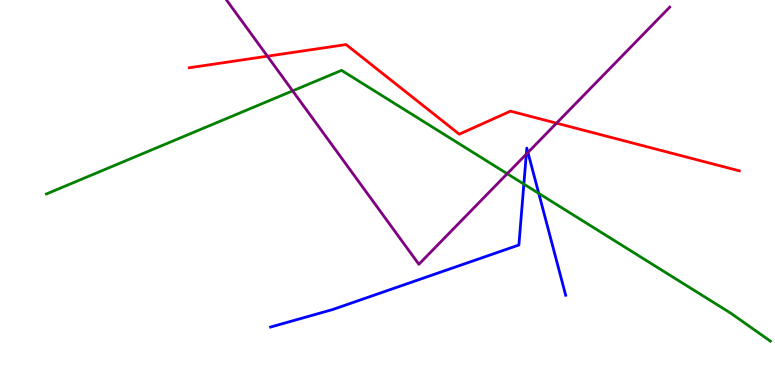[{'lines': ['blue', 'red'], 'intersections': []}, {'lines': ['green', 'red'], 'intersections': []}, {'lines': ['purple', 'red'], 'intersections': [{'x': 3.45, 'y': 8.54}, {'x': 7.18, 'y': 6.8}]}, {'lines': ['blue', 'green'], 'intersections': [{'x': 6.76, 'y': 5.22}, {'x': 6.95, 'y': 4.98}]}, {'lines': ['blue', 'purple'], 'intersections': [{'x': 6.79, 'y': 6.0}, {'x': 6.81, 'y': 6.04}]}, {'lines': ['green', 'purple'], 'intersections': [{'x': 3.78, 'y': 7.64}, {'x': 6.54, 'y': 5.49}]}]